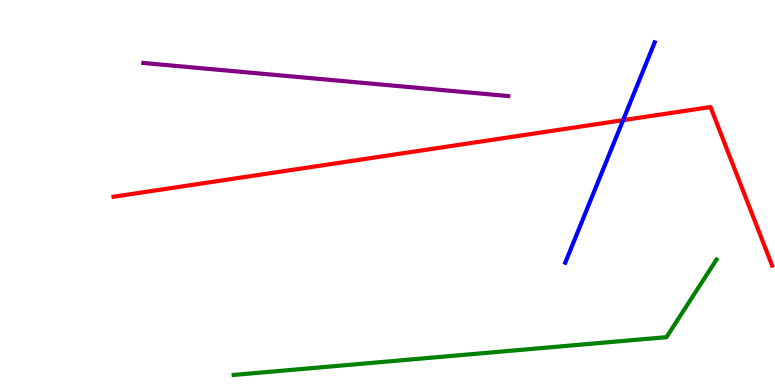[{'lines': ['blue', 'red'], 'intersections': [{'x': 8.04, 'y': 6.88}]}, {'lines': ['green', 'red'], 'intersections': []}, {'lines': ['purple', 'red'], 'intersections': []}, {'lines': ['blue', 'green'], 'intersections': []}, {'lines': ['blue', 'purple'], 'intersections': []}, {'lines': ['green', 'purple'], 'intersections': []}]